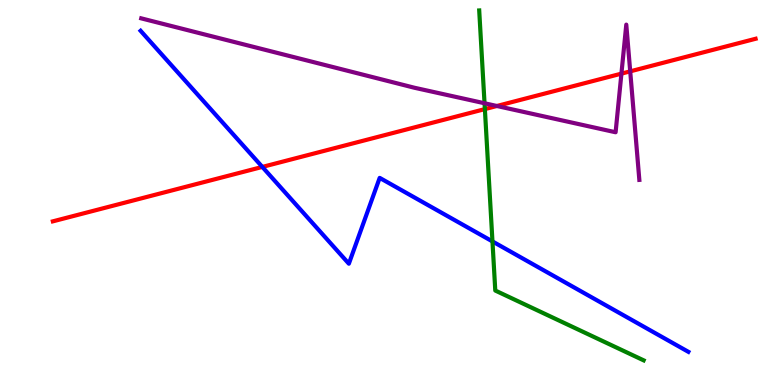[{'lines': ['blue', 'red'], 'intersections': [{'x': 3.38, 'y': 5.66}]}, {'lines': ['green', 'red'], 'intersections': [{'x': 6.26, 'y': 7.17}]}, {'lines': ['purple', 'red'], 'intersections': [{'x': 6.41, 'y': 7.25}, {'x': 8.02, 'y': 8.09}, {'x': 8.13, 'y': 8.15}]}, {'lines': ['blue', 'green'], 'intersections': [{'x': 6.35, 'y': 3.73}]}, {'lines': ['blue', 'purple'], 'intersections': []}, {'lines': ['green', 'purple'], 'intersections': [{'x': 6.25, 'y': 7.32}]}]